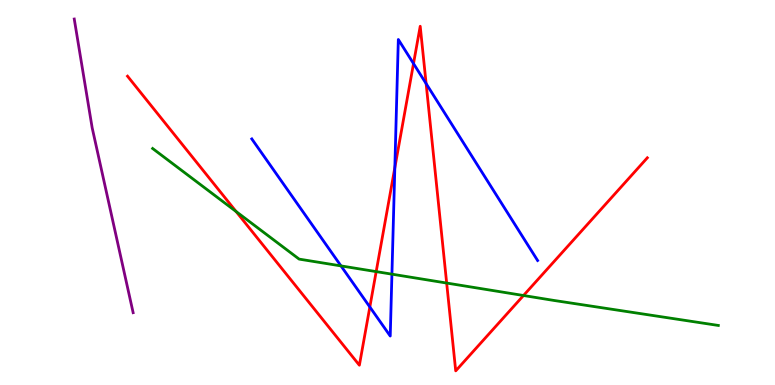[{'lines': ['blue', 'red'], 'intersections': [{'x': 4.77, 'y': 2.03}, {'x': 5.09, 'y': 5.64}, {'x': 5.34, 'y': 8.35}, {'x': 5.5, 'y': 7.83}]}, {'lines': ['green', 'red'], 'intersections': [{'x': 3.05, 'y': 4.51}, {'x': 4.85, 'y': 2.95}, {'x': 5.76, 'y': 2.65}, {'x': 6.75, 'y': 2.32}]}, {'lines': ['purple', 'red'], 'intersections': []}, {'lines': ['blue', 'green'], 'intersections': [{'x': 4.4, 'y': 3.09}, {'x': 5.06, 'y': 2.88}]}, {'lines': ['blue', 'purple'], 'intersections': []}, {'lines': ['green', 'purple'], 'intersections': []}]